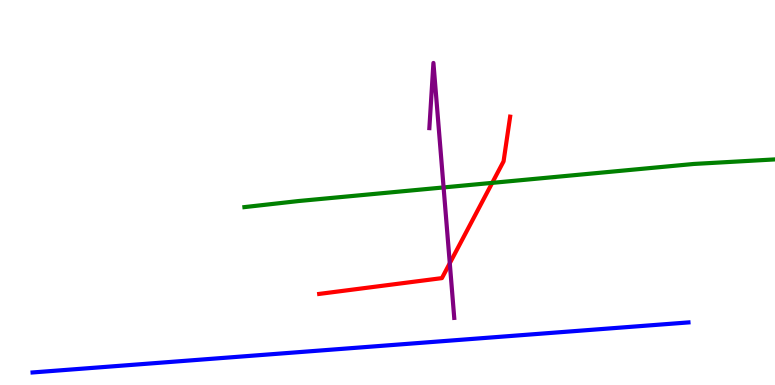[{'lines': ['blue', 'red'], 'intersections': []}, {'lines': ['green', 'red'], 'intersections': [{'x': 6.35, 'y': 5.25}]}, {'lines': ['purple', 'red'], 'intersections': [{'x': 5.8, 'y': 3.16}]}, {'lines': ['blue', 'green'], 'intersections': []}, {'lines': ['blue', 'purple'], 'intersections': []}, {'lines': ['green', 'purple'], 'intersections': [{'x': 5.72, 'y': 5.13}]}]